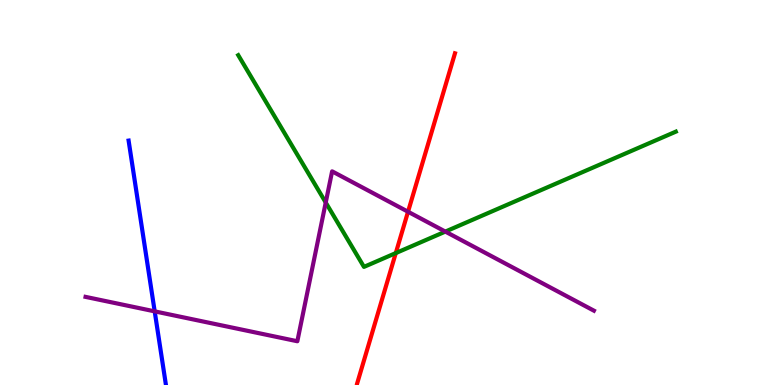[{'lines': ['blue', 'red'], 'intersections': []}, {'lines': ['green', 'red'], 'intersections': [{'x': 5.11, 'y': 3.43}]}, {'lines': ['purple', 'red'], 'intersections': [{'x': 5.26, 'y': 4.5}]}, {'lines': ['blue', 'green'], 'intersections': []}, {'lines': ['blue', 'purple'], 'intersections': [{'x': 2.0, 'y': 1.91}]}, {'lines': ['green', 'purple'], 'intersections': [{'x': 4.2, 'y': 4.74}, {'x': 5.75, 'y': 3.98}]}]